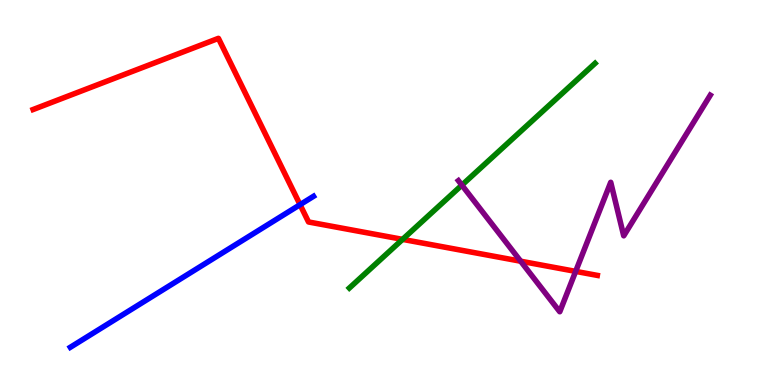[{'lines': ['blue', 'red'], 'intersections': [{'x': 3.87, 'y': 4.68}]}, {'lines': ['green', 'red'], 'intersections': [{'x': 5.19, 'y': 3.78}]}, {'lines': ['purple', 'red'], 'intersections': [{'x': 6.72, 'y': 3.22}, {'x': 7.43, 'y': 2.95}]}, {'lines': ['blue', 'green'], 'intersections': []}, {'lines': ['blue', 'purple'], 'intersections': []}, {'lines': ['green', 'purple'], 'intersections': [{'x': 5.96, 'y': 5.19}]}]